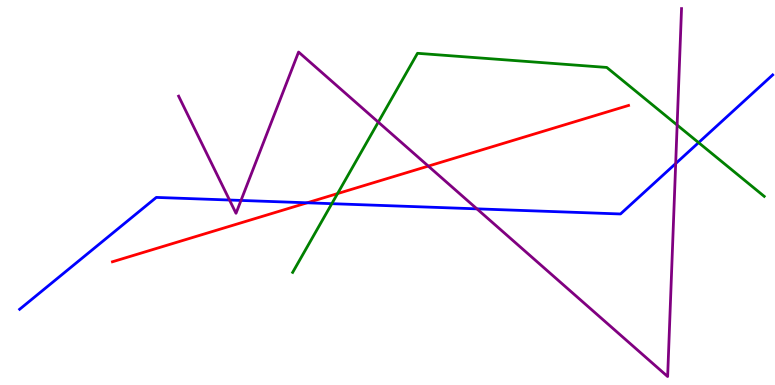[{'lines': ['blue', 'red'], 'intersections': [{'x': 3.96, 'y': 4.73}]}, {'lines': ['green', 'red'], 'intersections': [{'x': 4.36, 'y': 4.97}]}, {'lines': ['purple', 'red'], 'intersections': [{'x': 5.53, 'y': 5.69}]}, {'lines': ['blue', 'green'], 'intersections': [{'x': 4.28, 'y': 4.71}, {'x': 9.01, 'y': 6.3}]}, {'lines': ['blue', 'purple'], 'intersections': [{'x': 2.96, 'y': 4.8}, {'x': 3.11, 'y': 4.79}, {'x': 6.15, 'y': 4.58}, {'x': 8.72, 'y': 5.75}]}, {'lines': ['green', 'purple'], 'intersections': [{'x': 4.88, 'y': 6.83}, {'x': 8.74, 'y': 6.75}]}]